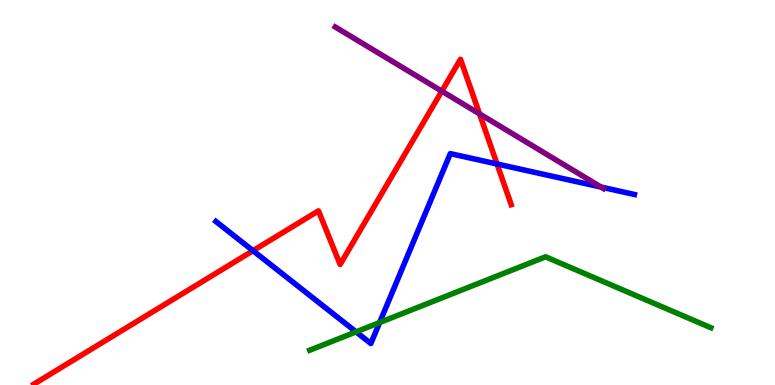[{'lines': ['blue', 'red'], 'intersections': [{'x': 3.26, 'y': 3.49}, {'x': 6.41, 'y': 5.74}]}, {'lines': ['green', 'red'], 'intersections': []}, {'lines': ['purple', 'red'], 'intersections': [{'x': 5.7, 'y': 7.63}, {'x': 6.19, 'y': 7.04}]}, {'lines': ['blue', 'green'], 'intersections': [{'x': 4.59, 'y': 1.38}, {'x': 4.9, 'y': 1.62}]}, {'lines': ['blue', 'purple'], 'intersections': [{'x': 7.76, 'y': 5.14}]}, {'lines': ['green', 'purple'], 'intersections': []}]